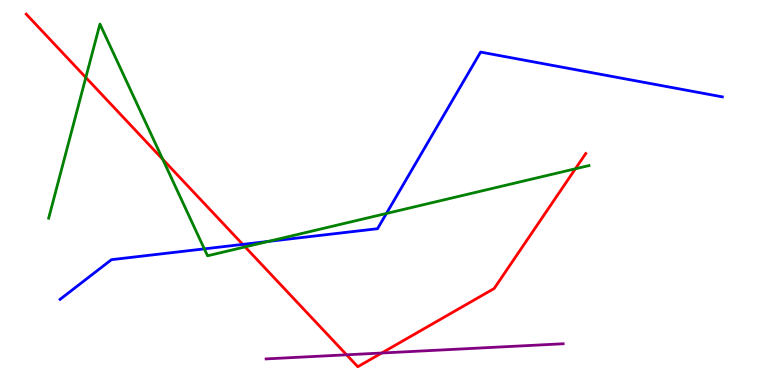[{'lines': ['blue', 'red'], 'intersections': [{'x': 3.13, 'y': 3.65}]}, {'lines': ['green', 'red'], 'intersections': [{'x': 1.11, 'y': 7.99}, {'x': 2.1, 'y': 5.86}, {'x': 3.16, 'y': 3.59}, {'x': 7.42, 'y': 5.62}]}, {'lines': ['purple', 'red'], 'intersections': [{'x': 4.47, 'y': 0.784}, {'x': 4.93, 'y': 0.831}]}, {'lines': ['blue', 'green'], 'intersections': [{'x': 2.64, 'y': 3.54}, {'x': 3.46, 'y': 3.73}, {'x': 4.99, 'y': 4.46}]}, {'lines': ['blue', 'purple'], 'intersections': []}, {'lines': ['green', 'purple'], 'intersections': []}]